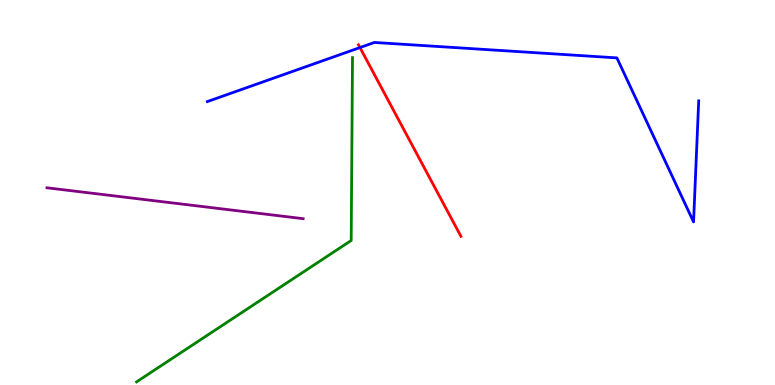[{'lines': ['blue', 'red'], 'intersections': [{'x': 4.64, 'y': 8.76}]}, {'lines': ['green', 'red'], 'intersections': []}, {'lines': ['purple', 'red'], 'intersections': []}, {'lines': ['blue', 'green'], 'intersections': []}, {'lines': ['blue', 'purple'], 'intersections': []}, {'lines': ['green', 'purple'], 'intersections': []}]